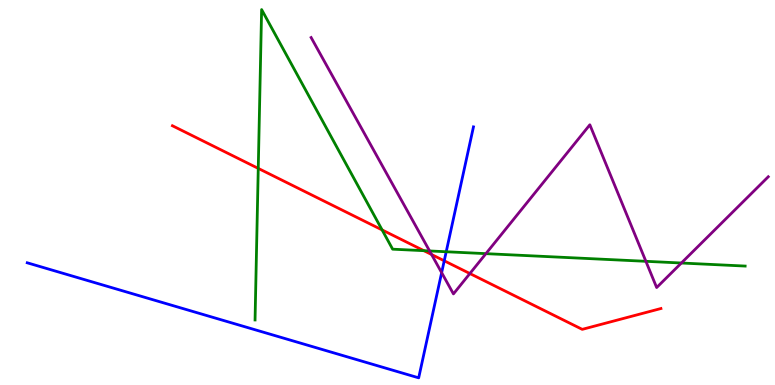[{'lines': ['blue', 'red'], 'intersections': [{'x': 5.73, 'y': 3.23}]}, {'lines': ['green', 'red'], 'intersections': [{'x': 3.33, 'y': 5.63}, {'x': 4.93, 'y': 4.03}, {'x': 5.47, 'y': 3.49}]}, {'lines': ['purple', 'red'], 'intersections': [{'x': 5.57, 'y': 3.39}, {'x': 6.06, 'y': 2.9}]}, {'lines': ['blue', 'green'], 'intersections': [{'x': 5.76, 'y': 3.46}]}, {'lines': ['blue', 'purple'], 'intersections': [{'x': 5.7, 'y': 2.92}]}, {'lines': ['green', 'purple'], 'intersections': [{'x': 5.54, 'y': 3.48}, {'x': 6.27, 'y': 3.41}, {'x': 8.33, 'y': 3.21}, {'x': 8.79, 'y': 3.17}]}]